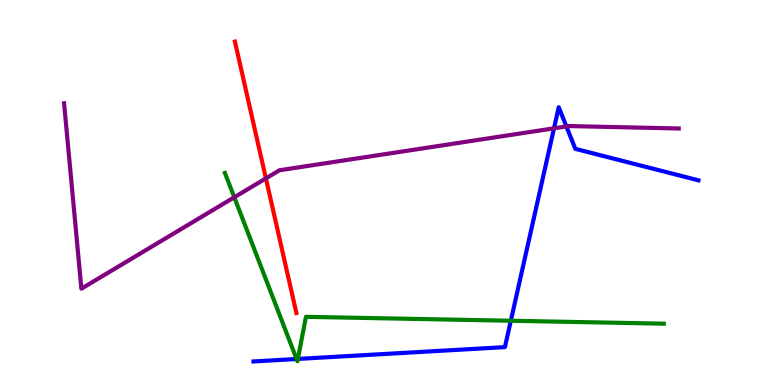[{'lines': ['blue', 'red'], 'intersections': []}, {'lines': ['green', 'red'], 'intersections': []}, {'lines': ['purple', 'red'], 'intersections': [{'x': 3.43, 'y': 5.37}]}, {'lines': ['blue', 'green'], 'intersections': [{'x': 3.83, 'y': 0.675}, {'x': 3.84, 'y': 0.677}, {'x': 6.59, 'y': 1.67}]}, {'lines': ['blue', 'purple'], 'intersections': [{'x': 7.15, 'y': 6.67}, {'x': 7.31, 'y': 6.72}]}, {'lines': ['green', 'purple'], 'intersections': [{'x': 3.02, 'y': 4.88}]}]